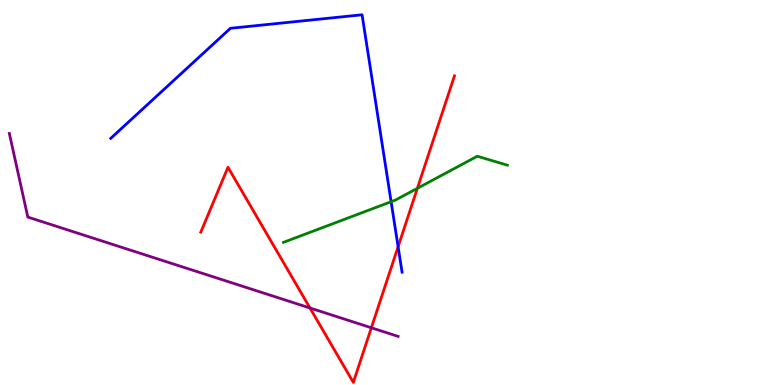[{'lines': ['blue', 'red'], 'intersections': [{'x': 5.14, 'y': 3.59}]}, {'lines': ['green', 'red'], 'intersections': [{'x': 5.39, 'y': 5.11}]}, {'lines': ['purple', 'red'], 'intersections': [{'x': 4.0, 'y': 2.0}, {'x': 4.79, 'y': 1.49}]}, {'lines': ['blue', 'green'], 'intersections': [{'x': 5.05, 'y': 4.76}]}, {'lines': ['blue', 'purple'], 'intersections': []}, {'lines': ['green', 'purple'], 'intersections': []}]